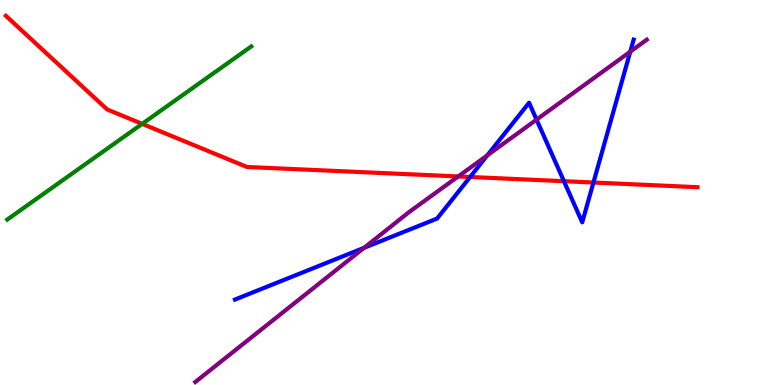[{'lines': ['blue', 'red'], 'intersections': [{'x': 6.07, 'y': 5.4}, {'x': 7.28, 'y': 5.29}, {'x': 7.66, 'y': 5.26}]}, {'lines': ['green', 'red'], 'intersections': [{'x': 1.83, 'y': 6.78}]}, {'lines': ['purple', 'red'], 'intersections': [{'x': 5.91, 'y': 5.42}]}, {'lines': ['blue', 'green'], 'intersections': []}, {'lines': ['blue', 'purple'], 'intersections': [{'x': 4.7, 'y': 3.56}, {'x': 6.29, 'y': 5.97}, {'x': 6.92, 'y': 6.89}, {'x': 8.13, 'y': 8.66}]}, {'lines': ['green', 'purple'], 'intersections': []}]